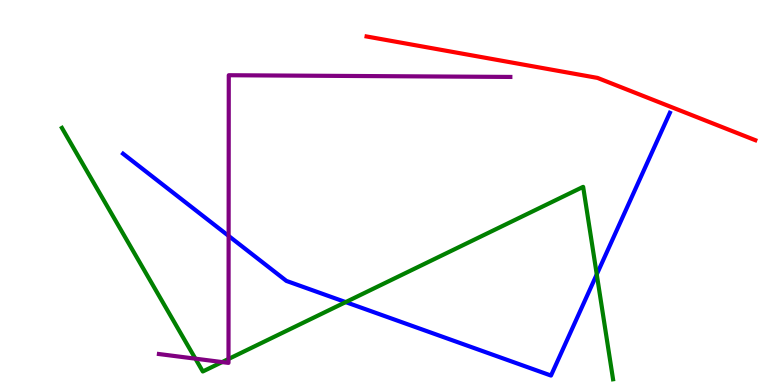[{'lines': ['blue', 'red'], 'intersections': []}, {'lines': ['green', 'red'], 'intersections': []}, {'lines': ['purple', 'red'], 'intersections': []}, {'lines': ['blue', 'green'], 'intersections': [{'x': 4.46, 'y': 2.15}, {'x': 7.7, 'y': 2.87}]}, {'lines': ['blue', 'purple'], 'intersections': [{'x': 2.95, 'y': 3.87}]}, {'lines': ['green', 'purple'], 'intersections': [{'x': 2.52, 'y': 0.684}, {'x': 2.87, 'y': 0.595}, {'x': 2.95, 'y': 0.676}]}]